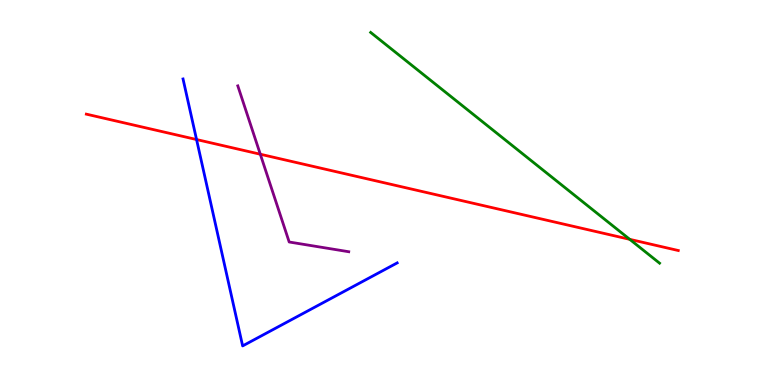[{'lines': ['blue', 'red'], 'intersections': [{'x': 2.54, 'y': 6.38}]}, {'lines': ['green', 'red'], 'intersections': [{'x': 8.13, 'y': 3.78}]}, {'lines': ['purple', 'red'], 'intersections': [{'x': 3.36, 'y': 5.99}]}, {'lines': ['blue', 'green'], 'intersections': []}, {'lines': ['blue', 'purple'], 'intersections': []}, {'lines': ['green', 'purple'], 'intersections': []}]